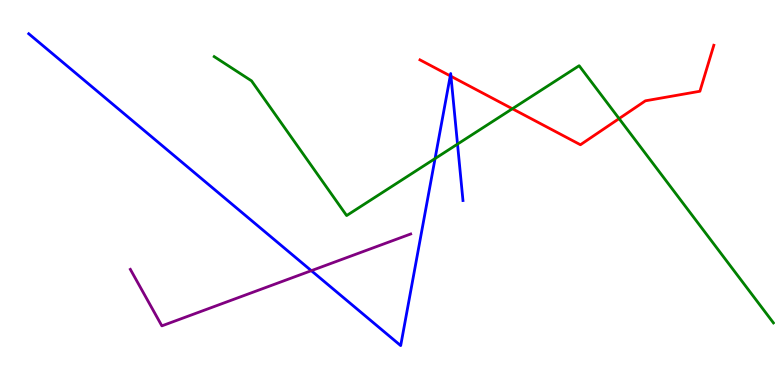[{'lines': ['blue', 'red'], 'intersections': [{'x': 5.81, 'y': 8.03}, {'x': 5.82, 'y': 8.02}]}, {'lines': ['green', 'red'], 'intersections': [{'x': 6.61, 'y': 7.18}, {'x': 7.99, 'y': 6.92}]}, {'lines': ['purple', 'red'], 'intersections': []}, {'lines': ['blue', 'green'], 'intersections': [{'x': 5.61, 'y': 5.88}, {'x': 5.9, 'y': 6.26}]}, {'lines': ['blue', 'purple'], 'intersections': [{'x': 4.02, 'y': 2.97}]}, {'lines': ['green', 'purple'], 'intersections': []}]